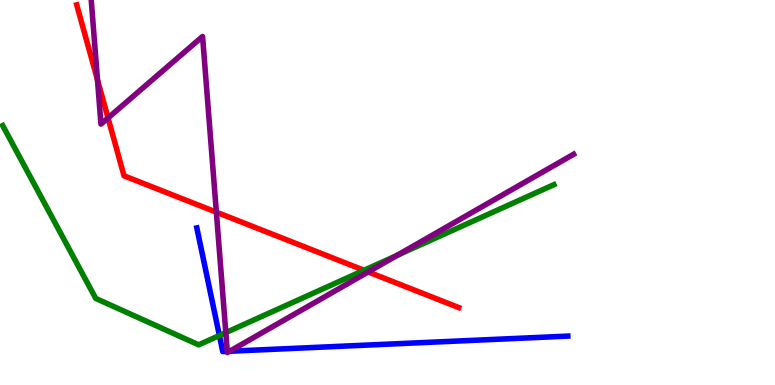[{'lines': ['blue', 'red'], 'intersections': []}, {'lines': ['green', 'red'], 'intersections': [{'x': 4.7, 'y': 2.98}]}, {'lines': ['purple', 'red'], 'intersections': [{'x': 1.26, 'y': 7.93}, {'x': 1.39, 'y': 6.94}, {'x': 2.79, 'y': 4.49}, {'x': 4.75, 'y': 2.94}]}, {'lines': ['blue', 'green'], 'intersections': [{'x': 2.83, 'y': 1.29}]}, {'lines': ['blue', 'purple'], 'intersections': [{'x': 2.93, 'y': 0.874}, {'x': 2.96, 'y': 0.877}]}, {'lines': ['green', 'purple'], 'intersections': [{'x': 2.91, 'y': 1.36}, {'x': 5.12, 'y': 3.37}]}]